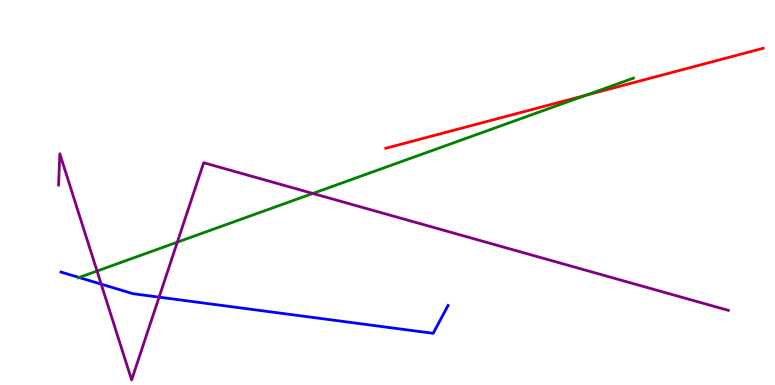[{'lines': ['blue', 'red'], 'intersections': []}, {'lines': ['green', 'red'], 'intersections': [{'x': 7.56, 'y': 7.53}]}, {'lines': ['purple', 'red'], 'intersections': []}, {'lines': ['blue', 'green'], 'intersections': [{'x': 1.02, 'y': 2.79}]}, {'lines': ['blue', 'purple'], 'intersections': [{'x': 1.31, 'y': 2.62}, {'x': 2.05, 'y': 2.28}]}, {'lines': ['green', 'purple'], 'intersections': [{'x': 1.25, 'y': 2.96}, {'x': 2.29, 'y': 3.71}, {'x': 4.04, 'y': 4.98}]}]